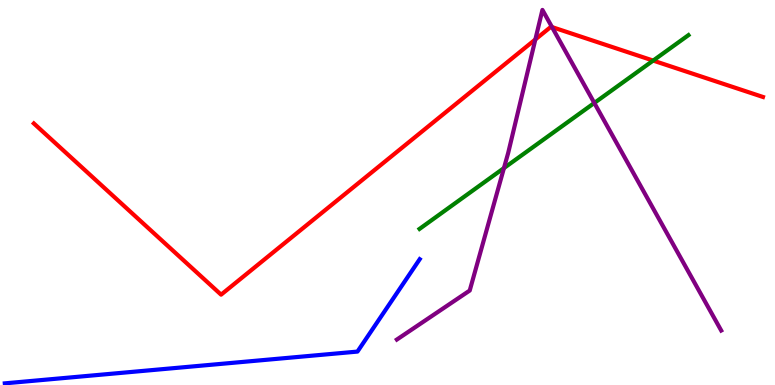[{'lines': ['blue', 'red'], 'intersections': []}, {'lines': ['green', 'red'], 'intersections': [{'x': 8.43, 'y': 8.43}]}, {'lines': ['purple', 'red'], 'intersections': [{'x': 6.91, 'y': 8.98}, {'x': 7.12, 'y': 9.3}]}, {'lines': ['blue', 'green'], 'intersections': []}, {'lines': ['blue', 'purple'], 'intersections': []}, {'lines': ['green', 'purple'], 'intersections': [{'x': 6.5, 'y': 5.63}, {'x': 7.67, 'y': 7.33}]}]